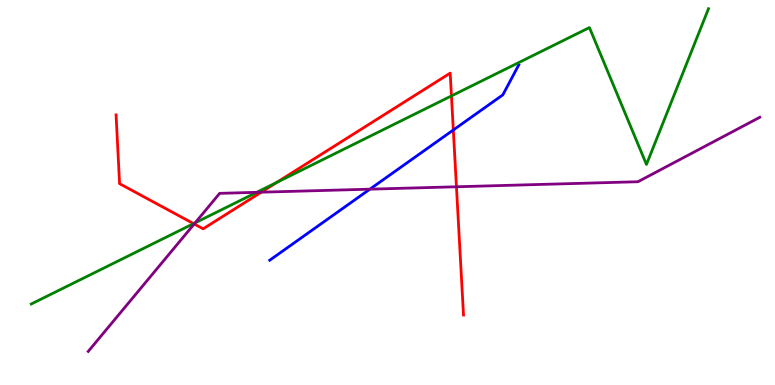[{'lines': ['blue', 'red'], 'intersections': [{'x': 5.85, 'y': 6.62}]}, {'lines': ['green', 'red'], 'intersections': [{'x': 2.5, 'y': 4.19}, {'x': 3.57, 'y': 5.26}, {'x': 5.83, 'y': 7.51}]}, {'lines': ['purple', 'red'], 'intersections': [{'x': 2.51, 'y': 4.18}, {'x': 3.37, 'y': 5.01}, {'x': 5.89, 'y': 5.15}]}, {'lines': ['blue', 'green'], 'intersections': []}, {'lines': ['blue', 'purple'], 'intersections': [{'x': 4.77, 'y': 5.09}]}, {'lines': ['green', 'purple'], 'intersections': [{'x': 2.52, 'y': 4.21}, {'x': 3.31, 'y': 5.0}]}]